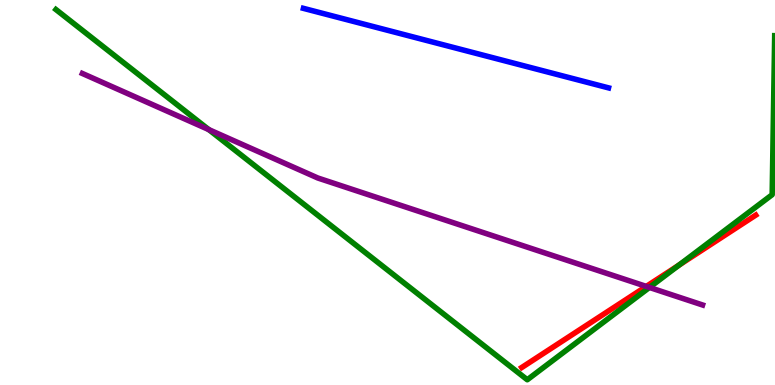[{'lines': ['blue', 'red'], 'intersections': []}, {'lines': ['green', 'red'], 'intersections': [{'x': 8.76, 'y': 3.11}]}, {'lines': ['purple', 'red'], 'intersections': [{'x': 8.34, 'y': 2.56}]}, {'lines': ['blue', 'green'], 'intersections': []}, {'lines': ['blue', 'purple'], 'intersections': []}, {'lines': ['green', 'purple'], 'intersections': [{'x': 2.69, 'y': 6.63}, {'x': 8.38, 'y': 2.53}]}]